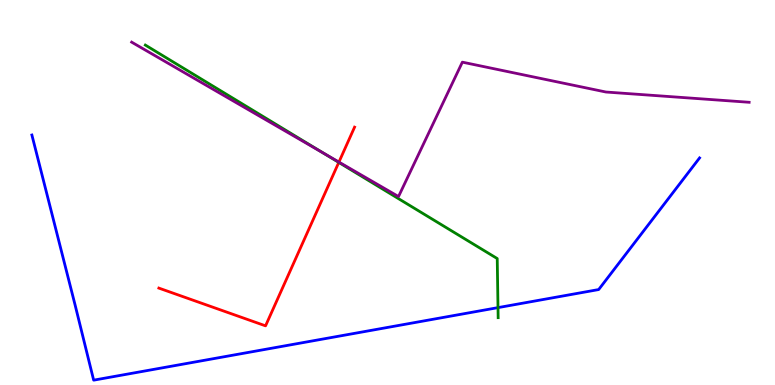[{'lines': ['blue', 'red'], 'intersections': []}, {'lines': ['green', 'red'], 'intersections': [{'x': 4.37, 'y': 5.78}]}, {'lines': ['purple', 'red'], 'intersections': [{'x': 4.37, 'y': 5.79}]}, {'lines': ['blue', 'green'], 'intersections': [{'x': 6.43, 'y': 2.01}]}, {'lines': ['blue', 'purple'], 'intersections': []}, {'lines': ['green', 'purple'], 'intersections': [{'x': 4.17, 'y': 6.03}]}]